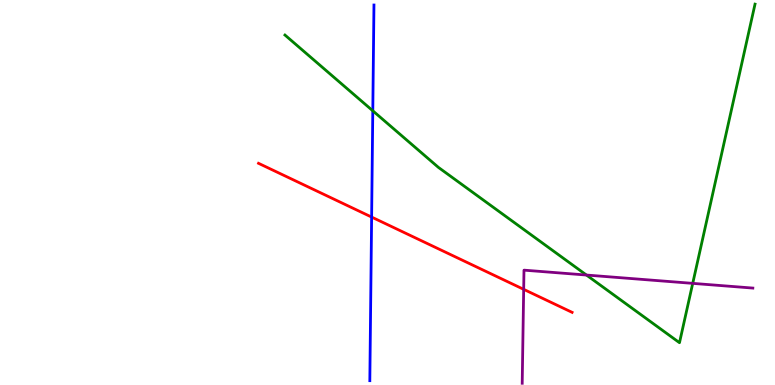[{'lines': ['blue', 'red'], 'intersections': [{'x': 4.8, 'y': 4.36}]}, {'lines': ['green', 'red'], 'intersections': []}, {'lines': ['purple', 'red'], 'intersections': [{'x': 6.76, 'y': 2.48}]}, {'lines': ['blue', 'green'], 'intersections': [{'x': 4.81, 'y': 7.12}]}, {'lines': ['blue', 'purple'], 'intersections': []}, {'lines': ['green', 'purple'], 'intersections': [{'x': 7.57, 'y': 2.86}, {'x': 8.94, 'y': 2.64}]}]